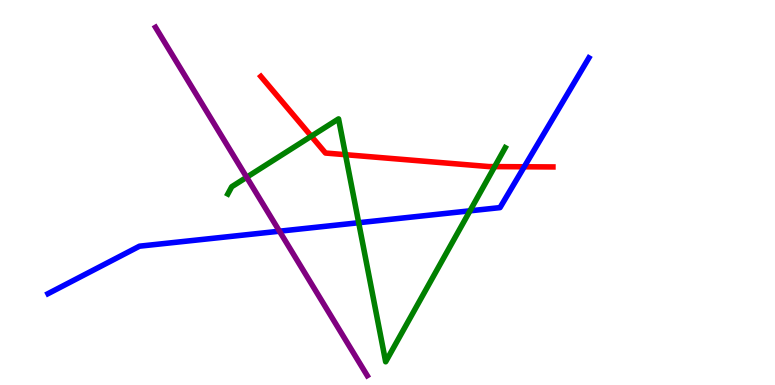[{'lines': ['blue', 'red'], 'intersections': [{'x': 6.76, 'y': 5.67}]}, {'lines': ['green', 'red'], 'intersections': [{'x': 4.02, 'y': 6.46}, {'x': 4.46, 'y': 5.98}, {'x': 6.38, 'y': 5.67}]}, {'lines': ['purple', 'red'], 'intersections': []}, {'lines': ['blue', 'green'], 'intersections': [{'x': 4.63, 'y': 4.21}, {'x': 6.06, 'y': 4.52}]}, {'lines': ['blue', 'purple'], 'intersections': [{'x': 3.61, 'y': 3.99}]}, {'lines': ['green', 'purple'], 'intersections': [{'x': 3.18, 'y': 5.4}]}]